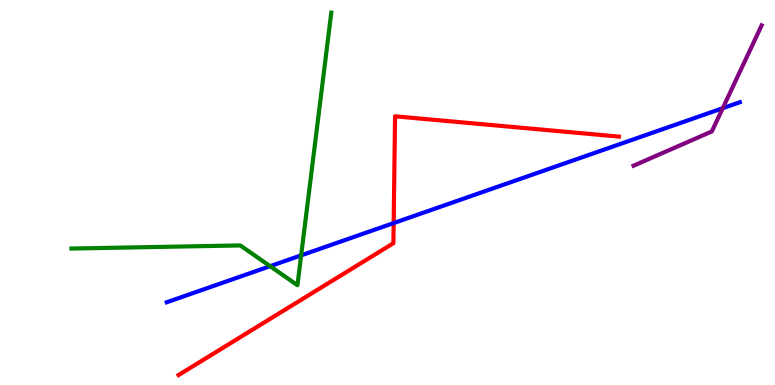[{'lines': ['blue', 'red'], 'intersections': [{'x': 5.08, 'y': 4.21}]}, {'lines': ['green', 'red'], 'intersections': []}, {'lines': ['purple', 'red'], 'intersections': []}, {'lines': ['blue', 'green'], 'intersections': [{'x': 3.49, 'y': 3.09}, {'x': 3.89, 'y': 3.37}]}, {'lines': ['blue', 'purple'], 'intersections': [{'x': 9.33, 'y': 7.19}]}, {'lines': ['green', 'purple'], 'intersections': []}]